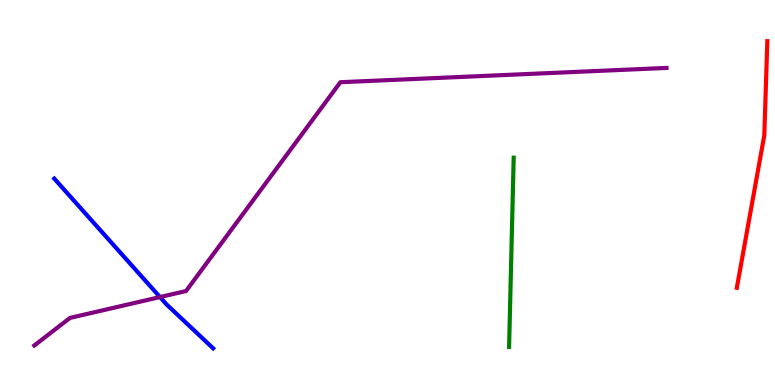[{'lines': ['blue', 'red'], 'intersections': []}, {'lines': ['green', 'red'], 'intersections': []}, {'lines': ['purple', 'red'], 'intersections': []}, {'lines': ['blue', 'green'], 'intersections': []}, {'lines': ['blue', 'purple'], 'intersections': [{'x': 2.06, 'y': 2.28}]}, {'lines': ['green', 'purple'], 'intersections': []}]